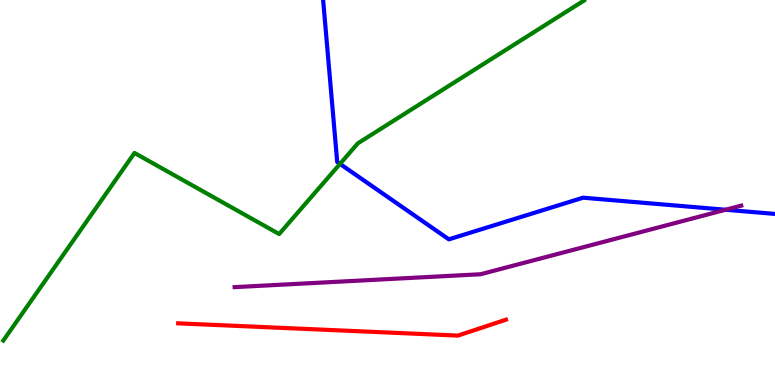[{'lines': ['blue', 'red'], 'intersections': []}, {'lines': ['green', 'red'], 'intersections': []}, {'lines': ['purple', 'red'], 'intersections': []}, {'lines': ['blue', 'green'], 'intersections': [{'x': 4.39, 'y': 5.74}]}, {'lines': ['blue', 'purple'], 'intersections': [{'x': 9.36, 'y': 4.55}]}, {'lines': ['green', 'purple'], 'intersections': []}]